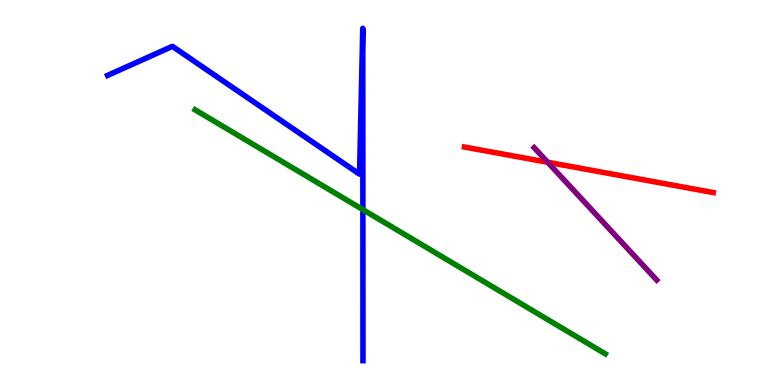[{'lines': ['blue', 'red'], 'intersections': []}, {'lines': ['green', 'red'], 'intersections': []}, {'lines': ['purple', 'red'], 'intersections': [{'x': 7.07, 'y': 5.79}]}, {'lines': ['blue', 'green'], 'intersections': [{'x': 4.68, 'y': 4.56}]}, {'lines': ['blue', 'purple'], 'intersections': []}, {'lines': ['green', 'purple'], 'intersections': []}]